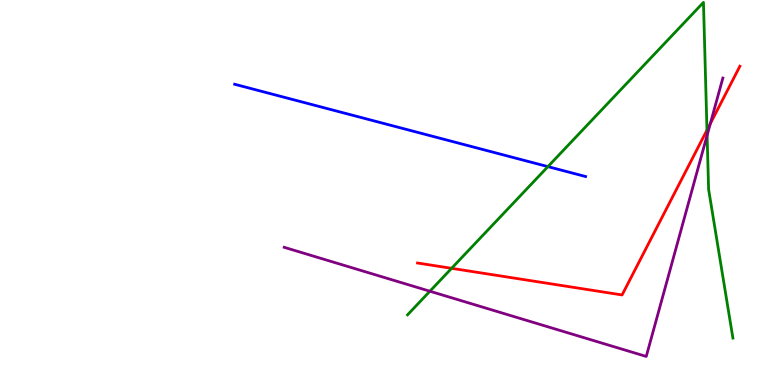[{'lines': ['blue', 'red'], 'intersections': []}, {'lines': ['green', 'red'], 'intersections': [{'x': 5.83, 'y': 3.03}, {'x': 9.12, 'y': 6.62}]}, {'lines': ['purple', 'red'], 'intersections': [{'x': 9.17, 'y': 6.79}]}, {'lines': ['blue', 'green'], 'intersections': [{'x': 7.07, 'y': 5.67}]}, {'lines': ['blue', 'purple'], 'intersections': []}, {'lines': ['green', 'purple'], 'intersections': [{'x': 5.55, 'y': 2.44}, {'x': 9.12, 'y': 6.49}]}]